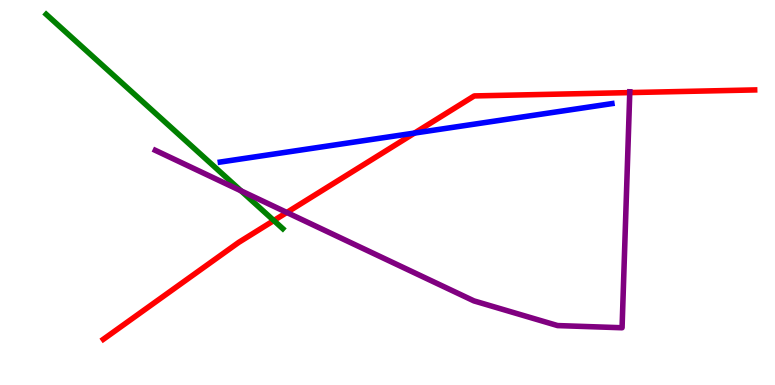[{'lines': ['blue', 'red'], 'intersections': [{'x': 5.35, 'y': 6.54}]}, {'lines': ['green', 'red'], 'intersections': [{'x': 3.53, 'y': 4.27}]}, {'lines': ['purple', 'red'], 'intersections': [{'x': 3.7, 'y': 4.48}, {'x': 8.13, 'y': 7.59}]}, {'lines': ['blue', 'green'], 'intersections': []}, {'lines': ['blue', 'purple'], 'intersections': []}, {'lines': ['green', 'purple'], 'intersections': [{'x': 3.11, 'y': 5.04}]}]